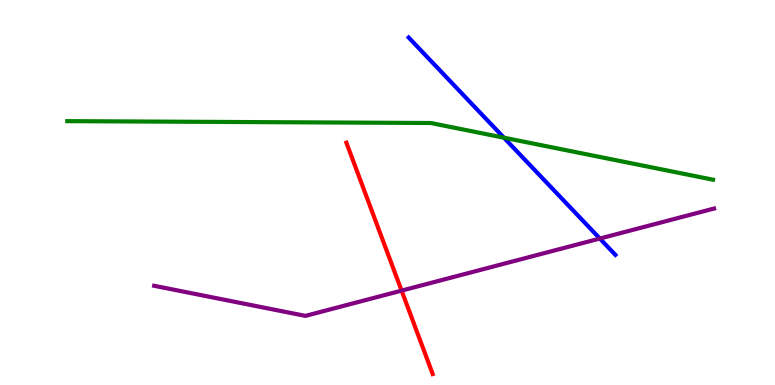[{'lines': ['blue', 'red'], 'intersections': []}, {'lines': ['green', 'red'], 'intersections': []}, {'lines': ['purple', 'red'], 'intersections': [{'x': 5.18, 'y': 2.45}]}, {'lines': ['blue', 'green'], 'intersections': [{'x': 6.5, 'y': 6.42}]}, {'lines': ['blue', 'purple'], 'intersections': [{'x': 7.74, 'y': 3.8}]}, {'lines': ['green', 'purple'], 'intersections': []}]